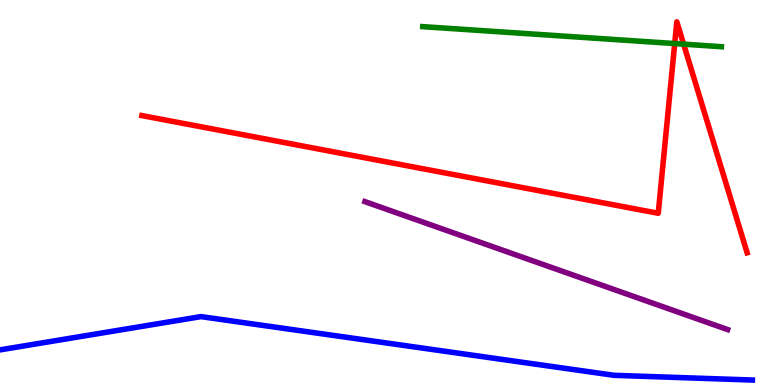[{'lines': ['blue', 'red'], 'intersections': []}, {'lines': ['green', 'red'], 'intersections': [{'x': 8.71, 'y': 8.87}, {'x': 8.82, 'y': 8.85}]}, {'lines': ['purple', 'red'], 'intersections': []}, {'lines': ['blue', 'green'], 'intersections': []}, {'lines': ['blue', 'purple'], 'intersections': []}, {'lines': ['green', 'purple'], 'intersections': []}]